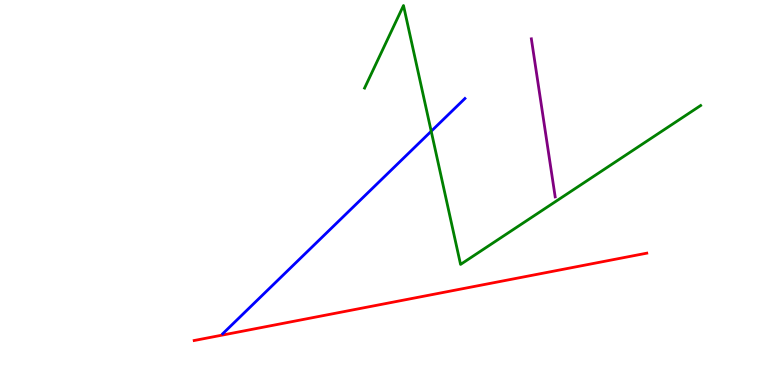[{'lines': ['blue', 'red'], 'intersections': []}, {'lines': ['green', 'red'], 'intersections': []}, {'lines': ['purple', 'red'], 'intersections': []}, {'lines': ['blue', 'green'], 'intersections': [{'x': 5.56, 'y': 6.59}]}, {'lines': ['blue', 'purple'], 'intersections': []}, {'lines': ['green', 'purple'], 'intersections': []}]